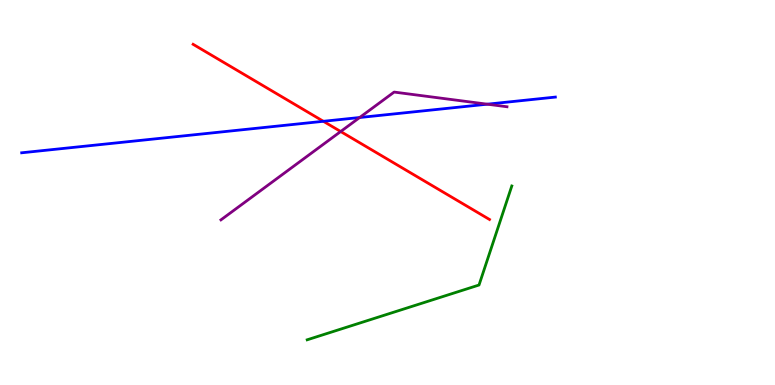[{'lines': ['blue', 'red'], 'intersections': [{'x': 4.17, 'y': 6.85}]}, {'lines': ['green', 'red'], 'intersections': []}, {'lines': ['purple', 'red'], 'intersections': [{'x': 4.4, 'y': 6.58}]}, {'lines': ['blue', 'green'], 'intersections': []}, {'lines': ['blue', 'purple'], 'intersections': [{'x': 4.64, 'y': 6.95}, {'x': 6.29, 'y': 7.29}]}, {'lines': ['green', 'purple'], 'intersections': []}]